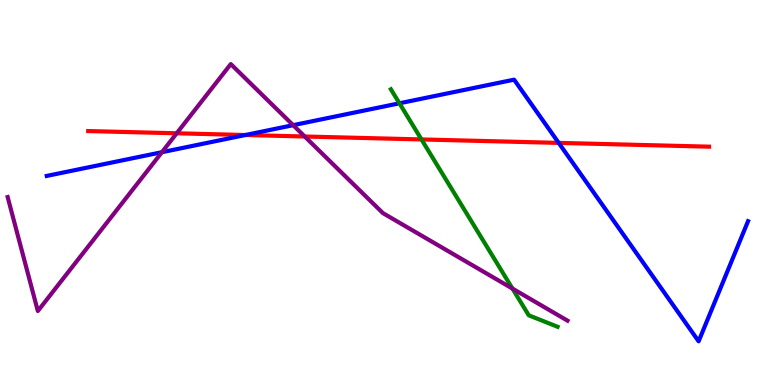[{'lines': ['blue', 'red'], 'intersections': [{'x': 3.17, 'y': 6.49}, {'x': 7.21, 'y': 6.29}]}, {'lines': ['green', 'red'], 'intersections': [{'x': 5.44, 'y': 6.38}]}, {'lines': ['purple', 'red'], 'intersections': [{'x': 2.28, 'y': 6.54}, {'x': 3.93, 'y': 6.45}]}, {'lines': ['blue', 'green'], 'intersections': [{'x': 5.15, 'y': 7.32}]}, {'lines': ['blue', 'purple'], 'intersections': [{'x': 2.09, 'y': 6.05}, {'x': 3.78, 'y': 6.75}]}, {'lines': ['green', 'purple'], 'intersections': [{'x': 6.61, 'y': 2.5}]}]